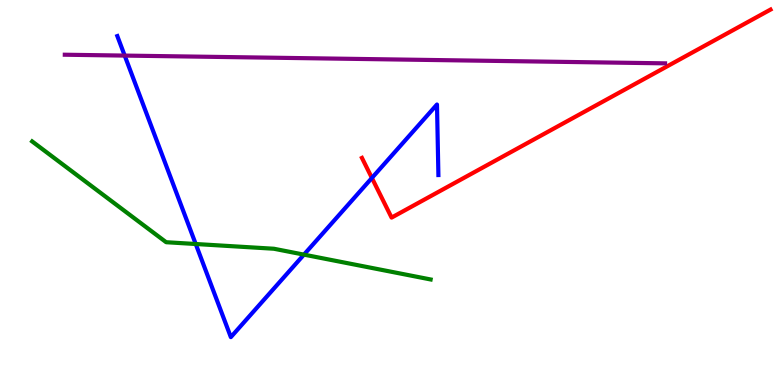[{'lines': ['blue', 'red'], 'intersections': [{'x': 4.8, 'y': 5.38}]}, {'lines': ['green', 'red'], 'intersections': []}, {'lines': ['purple', 'red'], 'intersections': []}, {'lines': ['blue', 'green'], 'intersections': [{'x': 2.53, 'y': 3.66}, {'x': 3.92, 'y': 3.39}]}, {'lines': ['blue', 'purple'], 'intersections': [{'x': 1.61, 'y': 8.56}]}, {'lines': ['green', 'purple'], 'intersections': []}]